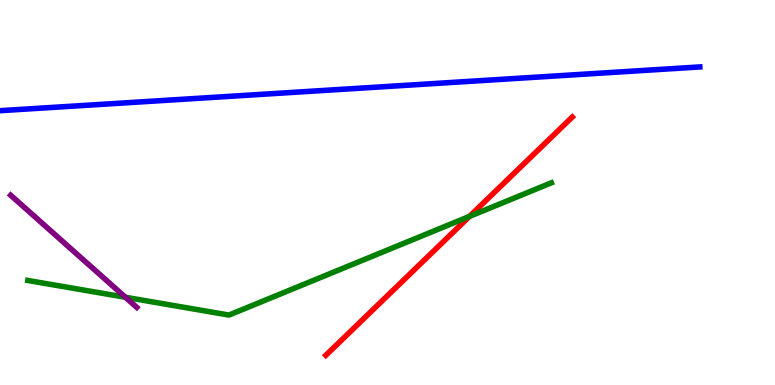[{'lines': ['blue', 'red'], 'intersections': []}, {'lines': ['green', 'red'], 'intersections': [{'x': 6.06, 'y': 4.38}]}, {'lines': ['purple', 'red'], 'intersections': []}, {'lines': ['blue', 'green'], 'intersections': []}, {'lines': ['blue', 'purple'], 'intersections': []}, {'lines': ['green', 'purple'], 'intersections': [{'x': 1.62, 'y': 2.28}]}]